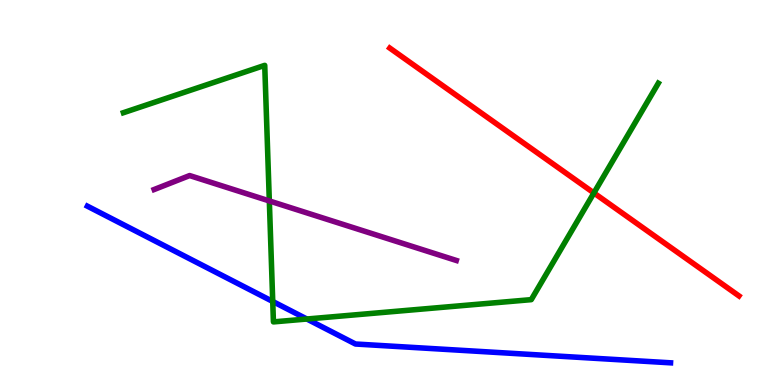[{'lines': ['blue', 'red'], 'intersections': []}, {'lines': ['green', 'red'], 'intersections': [{'x': 7.66, 'y': 4.99}]}, {'lines': ['purple', 'red'], 'intersections': []}, {'lines': ['blue', 'green'], 'intersections': [{'x': 3.52, 'y': 2.17}, {'x': 3.96, 'y': 1.71}]}, {'lines': ['blue', 'purple'], 'intersections': []}, {'lines': ['green', 'purple'], 'intersections': [{'x': 3.48, 'y': 4.78}]}]